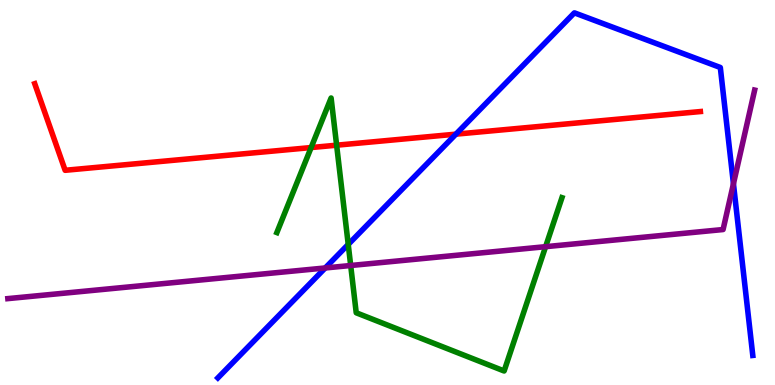[{'lines': ['blue', 'red'], 'intersections': [{'x': 5.88, 'y': 6.52}]}, {'lines': ['green', 'red'], 'intersections': [{'x': 4.01, 'y': 6.17}, {'x': 4.34, 'y': 6.23}]}, {'lines': ['purple', 'red'], 'intersections': []}, {'lines': ['blue', 'green'], 'intersections': [{'x': 4.49, 'y': 3.65}]}, {'lines': ['blue', 'purple'], 'intersections': [{'x': 4.2, 'y': 3.04}, {'x': 9.46, 'y': 5.23}]}, {'lines': ['green', 'purple'], 'intersections': [{'x': 4.53, 'y': 3.1}, {'x': 7.04, 'y': 3.59}]}]